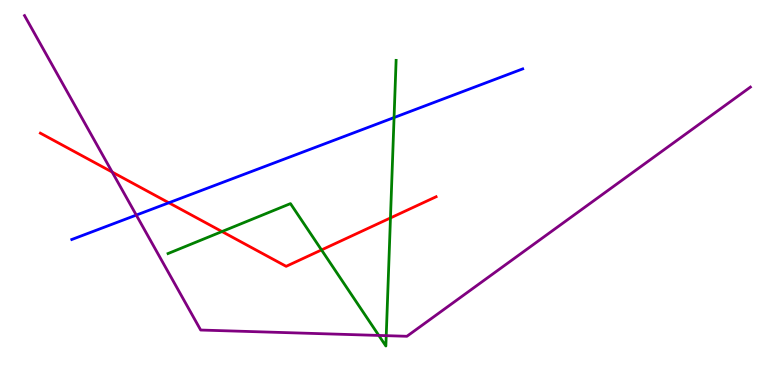[{'lines': ['blue', 'red'], 'intersections': [{'x': 2.18, 'y': 4.73}]}, {'lines': ['green', 'red'], 'intersections': [{'x': 2.86, 'y': 3.99}, {'x': 4.15, 'y': 3.51}, {'x': 5.04, 'y': 4.34}]}, {'lines': ['purple', 'red'], 'intersections': [{'x': 1.45, 'y': 5.53}]}, {'lines': ['blue', 'green'], 'intersections': [{'x': 5.08, 'y': 6.95}]}, {'lines': ['blue', 'purple'], 'intersections': [{'x': 1.76, 'y': 4.41}]}, {'lines': ['green', 'purple'], 'intersections': [{'x': 4.89, 'y': 1.29}, {'x': 4.98, 'y': 1.28}]}]